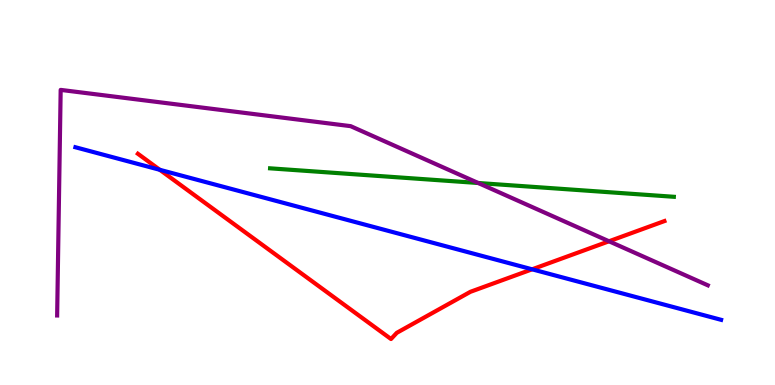[{'lines': ['blue', 'red'], 'intersections': [{'x': 2.06, 'y': 5.59}, {'x': 6.87, 'y': 3.0}]}, {'lines': ['green', 'red'], 'intersections': []}, {'lines': ['purple', 'red'], 'intersections': [{'x': 7.86, 'y': 3.73}]}, {'lines': ['blue', 'green'], 'intersections': []}, {'lines': ['blue', 'purple'], 'intersections': []}, {'lines': ['green', 'purple'], 'intersections': [{'x': 6.17, 'y': 5.25}]}]